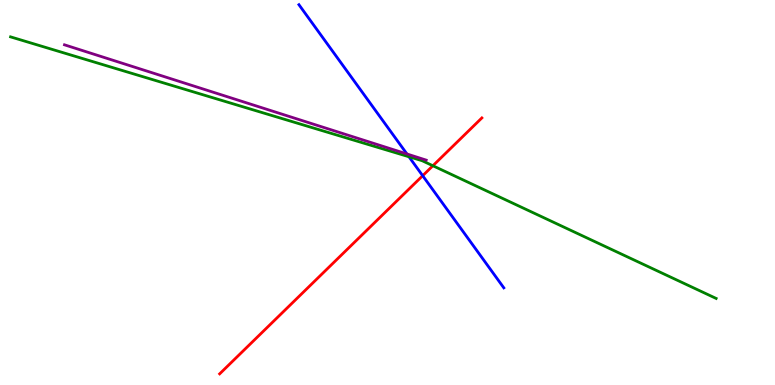[{'lines': ['blue', 'red'], 'intersections': [{'x': 5.45, 'y': 5.44}]}, {'lines': ['green', 'red'], 'intersections': [{'x': 5.59, 'y': 5.7}]}, {'lines': ['purple', 'red'], 'intersections': []}, {'lines': ['blue', 'green'], 'intersections': [{'x': 5.28, 'y': 5.93}]}, {'lines': ['blue', 'purple'], 'intersections': [{'x': 5.25, 'y': 6.0}]}, {'lines': ['green', 'purple'], 'intersections': []}]